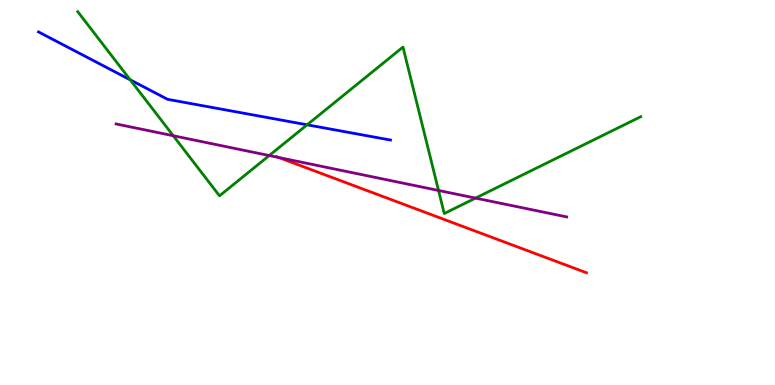[{'lines': ['blue', 'red'], 'intersections': []}, {'lines': ['green', 'red'], 'intersections': []}, {'lines': ['purple', 'red'], 'intersections': [{'x': 3.6, 'y': 5.91}]}, {'lines': ['blue', 'green'], 'intersections': [{'x': 1.68, 'y': 7.93}, {'x': 3.96, 'y': 6.76}]}, {'lines': ['blue', 'purple'], 'intersections': []}, {'lines': ['green', 'purple'], 'intersections': [{'x': 2.24, 'y': 6.47}, {'x': 3.47, 'y': 5.96}, {'x': 5.66, 'y': 5.05}, {'x': 6.14, 'y': 4.85}]}]